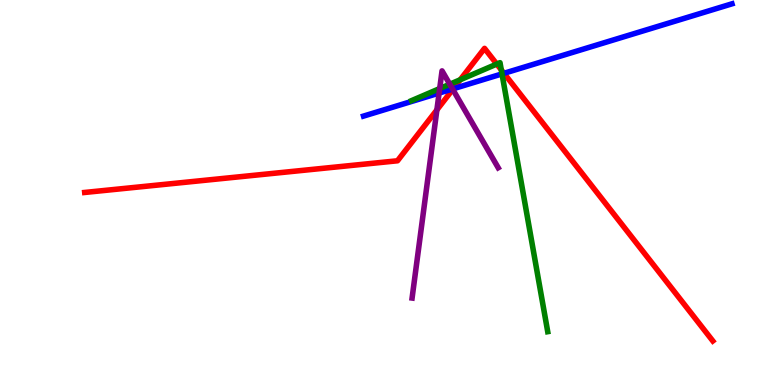[{'lines': ['blue', 'red'], 'intersections': [{'x': 5.85, 'y': 7.69}, {'x': 6.5, 'y': 8.1}]}, {'lines': ['green', 'red'], 'intersections': [{'x': 5.94, 'y': 7.93}, {'x': 6.41, 'y': 8.34}, {'x': 6.47, 'y': 8.19}]}, {'lines': ['purple', 'red'], 'intersections': [{'x': 5.64, 'y': 7.15}, {'x': 5.84, 'y': 7.68}]}, {'lines': ['blue', 'green'], 'intersections': [{'x': 6.48, 'y': 8.08}]}, {'lines': ['blue', 'purple'], 'intersections': [{'x': 5.67, 'y': 7.58}, {'x': 5.84, 'y': 7.69}]}, {'lines': ['green', 'purple'], 'intersections': [{'x': 5.67, 'y': 7.7}, {'x': 5.8, 'y': 7.81}]}]